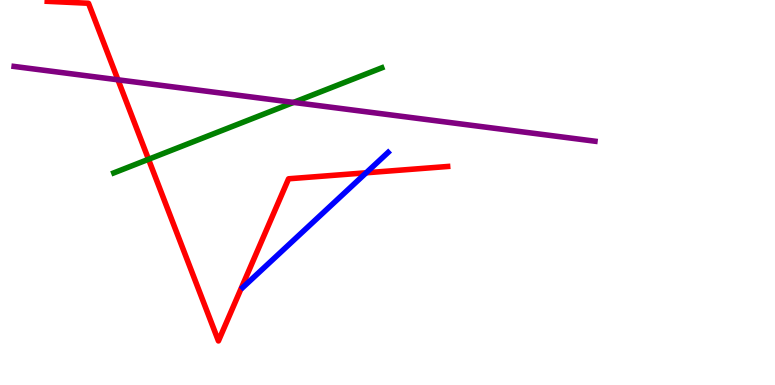[{'lines': ['blue', 'red'], 'intersections': [{'x': 4.72, 'y': 5.51}]}, {'lines': ['green', 'red'], 'intersections': [{'x': 1.92, 'y': 5.86}]}, {'lines': ['purple', 'red'], 'intersections': [{'x': 1.52, 'y': 7.93}]}, {'lines': ['blue', 'green'], 'intersections': []}, {'lines': ['blue', 'purple'], 'intersections': []}, {'lines': ['green', 'purple'], 'intersections': [{'x': 3.79, 'y': 7.34}]}]